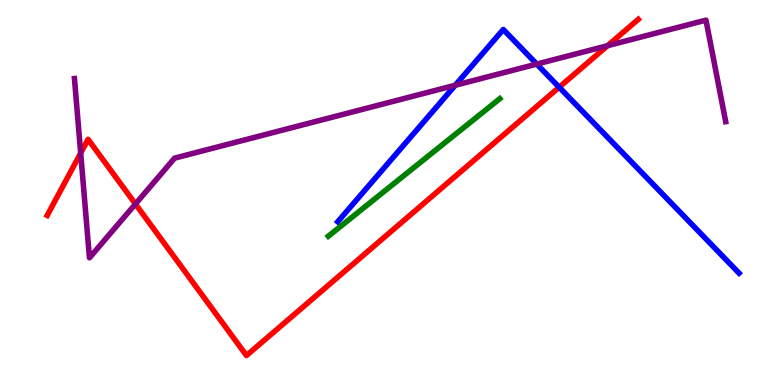[{'lines': ['blue', 'red'], 'intersections': [{'x': 7.21, 'y': 7.73}]}, {'lines': ['green', 'red'], 'intersections': []}, {'lines': ['purple', 'red'], 'intersections': [{'x': 1.04, 'y': 6.02}, {'x': 1.75, 'y': 4.7}, {'x': 7.84, 'y': 8.81}]}, {'lines': ['blue', 'green'], 'intersections': []}, {'lines': ['blue', 'purple'], 'intersections': [{'x': 5.87, 'y': 7.79}, {'x': 6.93, 'y': 8.34}]}, {'lines': ['green', 'purple'], 'intersections': []}]